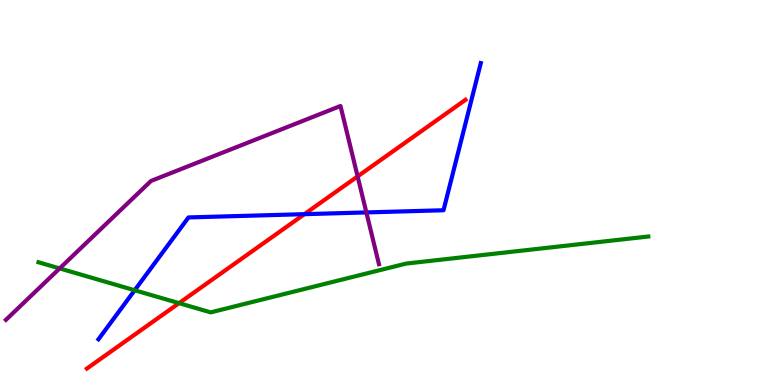[{'lines': ['blue', 'red'], 'intersections': [{'x': 3.93, 'y': 4.44}]}, {'lines': ['green', 'red'], 'intersections': [{'x': 2.31, 'y': 2.13}]}, {'lines': ['purple', 'red'], 'intersections': [{'x': 4.61, 'y': 5.42}]}, {'lines': ['blue', 'green'], 'intersections': [{'x': 1.74, 'y': 2.46}]}, {'lines': ['blue', 'purple'], 'intersections': [{'x': 4.73, 'y': 4.48}]}, {'lines': ['green', 'purple'], 'intersections': [{'x': 0.77, 'y': 3.03}]}]